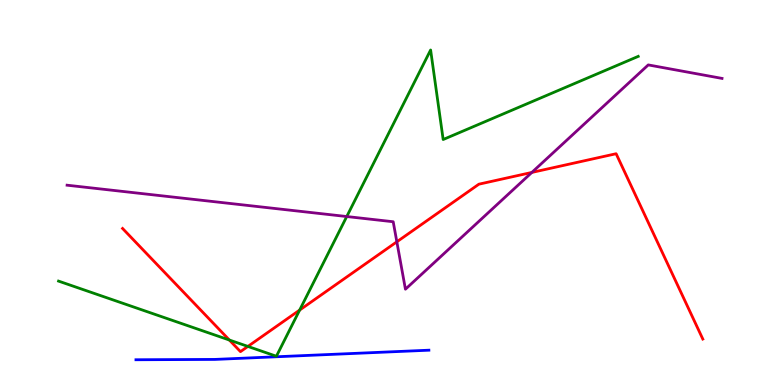[{'lines': ['blue', 'red'], 'intersections': []}, {'lines': ['green', 'red'], 'intersections': [{'x': 2.96, 'y': 1.17}, {'x': 3.2, 'y': 1.0}, {'x': 3.87, 'y': 1.95}]}, {'lines': ['purple', 'red'], 'intersections': [{'x': 5.12, 'y': 3.72}, {'x': 6.86, 'y': 5.52}]}, {'lines': ['blue', 'green'], 'intersections': []}, {'lines': ['blue', 'purple'], 'intersections': []}, {'lines': ['green', 'purple'], 'intersections': [{'x': 4.47, 'y': 4.38}]}]